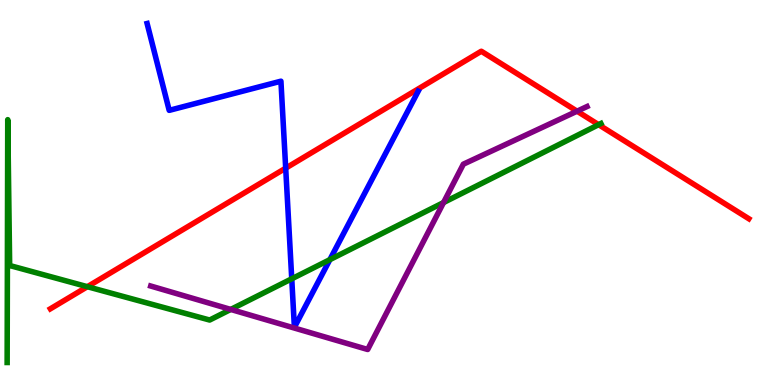[{'lines': ['blue', 'red'], 'intersections': [{'x': 3.69, 'y': 5.63}]}, {'lines': ['green', 'red'], 'intersections': [{'x': 1.13, 'y': 2.55}, {'x': 7.72, 'y': 6.76}]}, {'lines': ['purple', 'red'], 'intersections': [{'x': 7.45, 'y': 7.11}]}, {'lines': ['blue', 'green'], 'intersections': [{'x': 3.76, 'y': 2.76}, {'x': 4.26, 'y': 3.26}]}, {'lines': ['blue', 'purple'], 'intersections': []}, {'lines': ['green', 'purple'], 'intersections': [{'x': 2.98, 'y': 1.96}, {'x': 5.72, 'y': 4.74}]}]